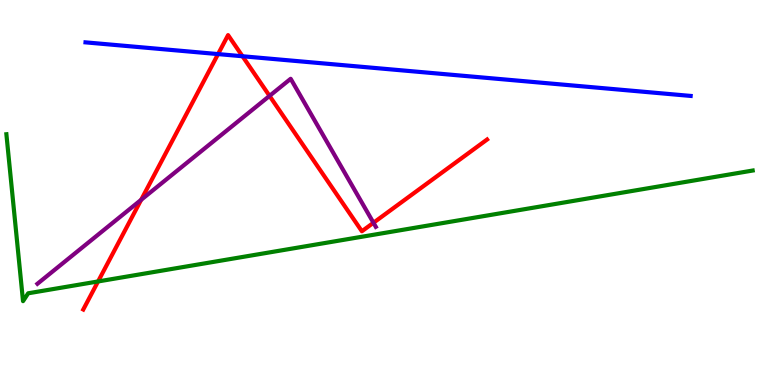[{'lines': ['blue', 'red'], 'intersections': [{'x': 2.81, 'y': 8.6}, {'x': 3.13, 'y': 8.54}]}, {'lines': ['green', 'red'], 'intersections': [{'x': 1.27, 'y': 2.69}]}, {'lines': ['purple', 'red'], 'intersections': [{'x': 1.82, 'y': 4.81}, {'x': 3.48, 'y': 7.51}, {'x': 4.82, 'y': 4.21}]}, {'lines': ['blue', 'green'], 'intersections': []}, {'lines': ['blue', 'purple'], 'intersections': []}, {'lines': ['green', 'purple'], 'intersections': []}]